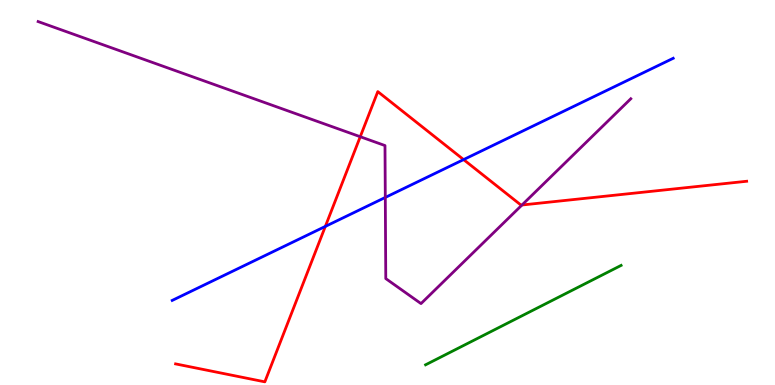[{'lines': ['blue', 'red'], 'intersections': [{'x': 4.2, 'y': 4.12}, {'x': 5.98, 'y': 5.85}]}, {'lines': ['green', 'red'], 'intersections': []}, {'lines': ['purple', 'red'], 'intersections': [{'x': 4.65, 'y': 6.45}, {'x': 6.74, 'y': 4.68}]}, {'lines': ['blue', 'green'], 'intersections': []}, {'lines': ['blue', 'purple'], 'intersections': [{'x': 4.97, 'y': 4.87}]}, {'lines': ['green', 'purple'], 'intersections': []}]